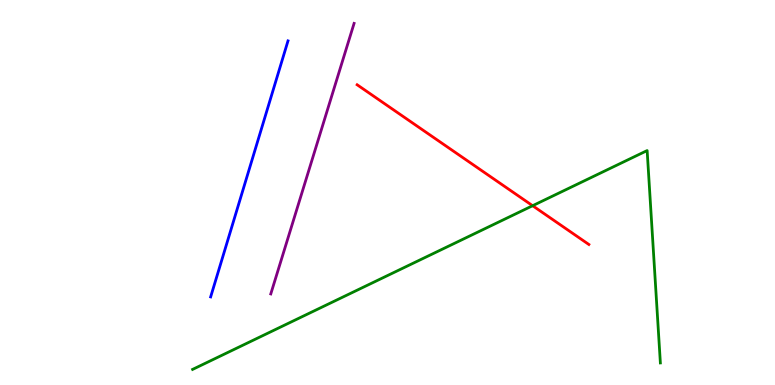[{'lines': ['blue', 'red'], 'intersections': []}, {'lines': ['green', 'red'], 'intersections': [{'x': 6.87, 'y': 4.66}]}, {'lines': ['purple', 'red'], 'intersections': []}, {'lines': ['blue', 'green'], 'intersections': []}, {'lines': ['blue', 'purple'], 'intersections': []}, {'lines': ['green', 'purple'], 'intersections': []}]